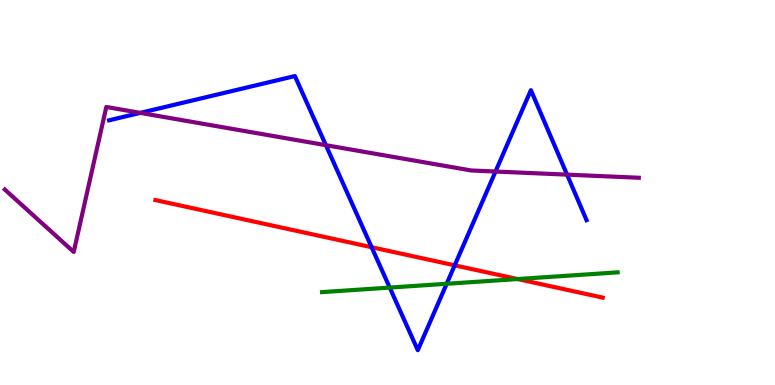[{'lines': ['blue', 'red'], 'intersections': [{'x': 4.8, 'y': 3.58}, {'x': 5.87, 'y': 3.11}]}, {'lines': ['green', 'red'], 'intersections': [{'x': 6.68, 'y': 2.75}]}, {'lines': ['purple', 'red'], 'intersections': []}, {'lines': ['blue', 'green'], 'intersections': [{'x': 5.03, 'y': 2.53}, {'x': 5.76, 'y': 2.63}]}, {'lines': ['blue', 'purple'], 'intersections': [{'x': 1.81, 'y': 7.07}, {'x': 4.2, 'y': 6.23}, {'x': 6.39, 'y': 5.54}, {'x': 7.32, 'y': 5.46}]}, {'lines': ['green', 'purple'], 'intersections': []}]